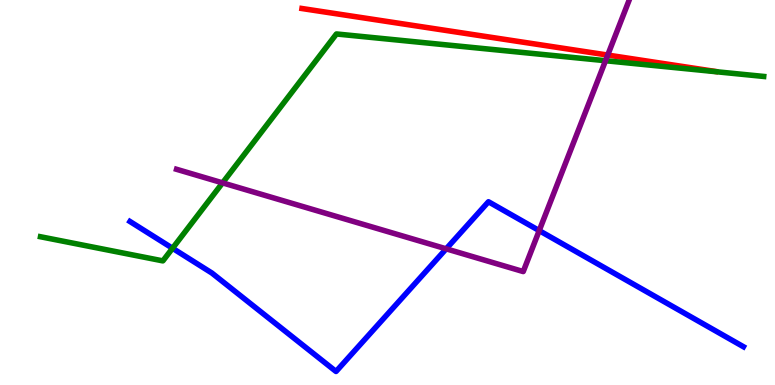[{'lines': ['blue', 'red'], 'intersections': []}, {'lines': ['green', 'red'], 'intersections': []}, {'lines': ['purple', 'red'], 'intersections': [{'x': 7.84, 'y': 8.57}]}, {'lines': ['blue', 'green'], 'intersections': [{'x': 2.23, 'y': 3.55}]}, {'lines': ['blue', 'purple'], 'intersections': [{'x': 5.76, 'y': 3.54}, {'x': 6.96, 'y': 4.01}]}, {'lines': ['green', 'purple'], 'intersections': [{'x': 2.87, 'y': 5.25}, {'x': 7.81, 'y': 8.42}]}]